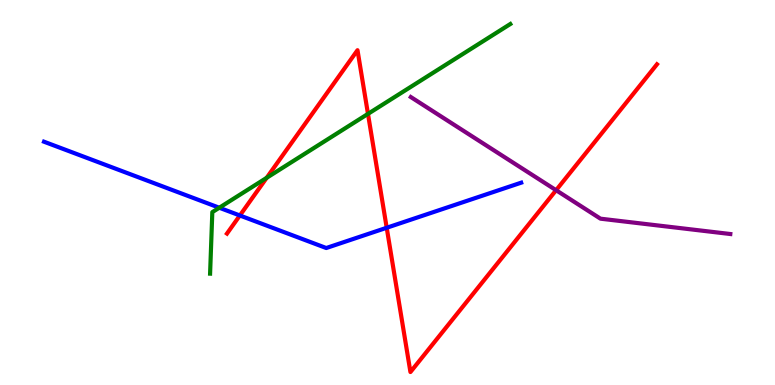[{'lines': ['blue', 'red'], 'intersections': [{'x': 3.09, 'y': 4.4}, {'x': 4.99, 'y': 4.08}]}, {'lines': ['green', 'red'], 'intersections': [{'x': 3.44, 'y': 5.38}, {'x': 4.75, 'y': 7.04}]}, {'lines': ['purple', 'red'], 'intersections': [{'x': 7.18, 'y': 5.06}]}, {'lines': ['blue', 'green'], 'intersections': [{'x': 2.83, 'y': 4.6}]}, {'lines': ['blue', 'purple'], 'intersections': []}, {'lines': ['green', 'purple'], 'intersections': []}]